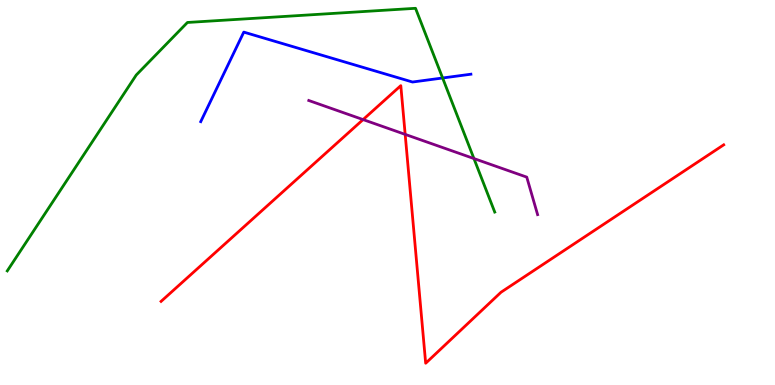[{'lines': ['blue', 'red'], 'intersections': []}, {'lines': ['green', 'red'], 'intersections': []}, {'lines': ['purple', 'red'], 'intersections': [{'x': 4.68, 'y': 6.89}, {'x': 5.23, 'y': 6.51}]}, {'lines': ['blue', 'green'], 'intersections': [{'x': 5.71, 'y': 7.97}]}, {'lines': ['blue', 'purple'], 'intersections': []}, {'lines': ['green', 'purple'], 'intersections': [{'x': 6.12, 'y': 5.88}]}]